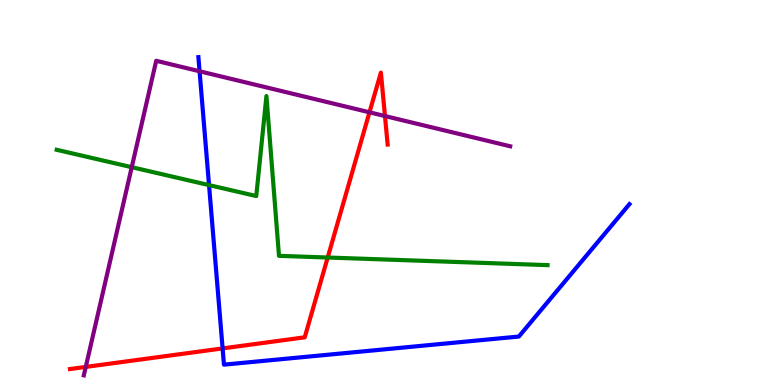[{'lines': ['blue', 'red'], 'intersections': [{'x': 2.87, 'y': 0.95}]}, {'lines': ['green', 'red'], 'intersections': [{'x': 4.23, 'y': 3.31}]}, {'lines': ['purple', 'red'], 'intersections': [{'x': 1.11, 'y': 0.47}, {'x': 4.77, 'y': 7.08}, {'x': 4.97, 'y': 6.99}]}, {'lines': ['blue', 'green'], 'intersections': [{'x': 2.7, 'y': 5.19}]}, {'lines': ['blue', 'purple'], 'intersections': [{'x': 2.58, 'y': 8.15}]}, {'lines': ['green', 'purple'], 'intersections': [{'x': 1.7, 'y': 5.66}]}]